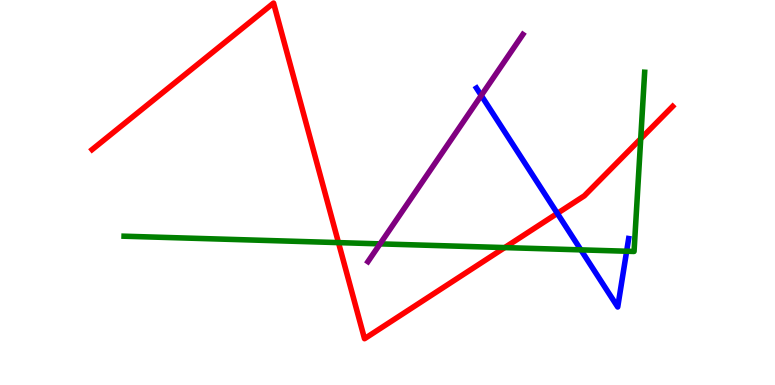[{'lines': ['blue', 'red'], 'intersections': [{'x': 7.19, 'y': 4.46}]}, {'lines': ['green', 'red'], 'intersections': [{'x': 4.37, 'y': 3.7}, {'x': 6.51, 'y': 3.57}, {'x': 8.27, 'y': 6.4}]}, {'lines': ['purple', 'red'], 'intersections': []}, {'lines': ['blue', 'green'], 'intersections': [{'x': 7.5, 'y': 3.51}, {'x': 8.09, 'y': 3.47}]}, {'lines': ['blue', 'purple'], 'intersections': [{'x': 6.21, 'y': 7.52}]}, {'lines': ['green', 'purple'], 'intersections': [{'x': 4.9, 'y': 3.67}]}]